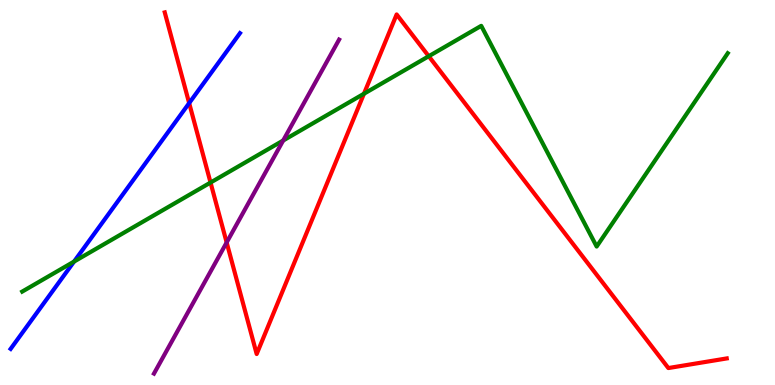[{'lines': ['blue', 'red'], 'intersections': [{'x': 2.44, 'y': 7.32}]}, {'lines': ['green', 'red'], 'intersections': [{'x': 2.72, 'y': 5.26}, {'x': 4.7, 'y': 7.57}, {'x': 5.53, 'y': 8.54}]}, {'lines': ['purple', 'red'], 'intersections': [{'x': 2.92, 'y': 3.7}]}, {'lines': ['blue', 'green'], 'intersections': [{'x': 0.956, 'y': 3.21}]}, {'lines': ['blue', 'purple'], 'intersections': []}, {'lines': ['green', 'purple'], 'intersections': [{'x': 3.65, 'y': 6.35}]}]